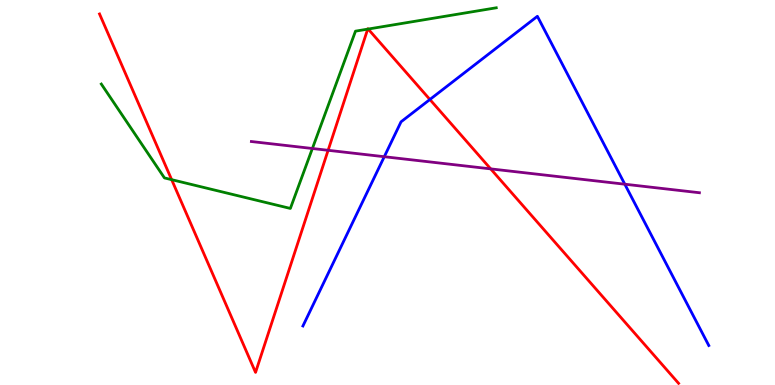[{'lines': ['blue', 'red'], 'intersections': [{'x': 5.55, 'y': 7.42}]}, {'lines': ['green', 'red'], 'intersections': [{'x': 2.21, 'y': 5.33}, {'x': 4.74, 'y': 9.24}, {'x': 4.75, 'y': 9.25}]}, {'lines': ['purple', 'red'], 'intersections': [{'x': 4.23, 'y': 6.1}, {'x': 6.33, 'y': 5.61}]}, {'lines': ['blue', 'green'], 'intersections': []}, {'lines': ['blue', 'purple'], 'intersections': [{'x': 4.96, 'y': 5.93}, {'x': 8.06, 'y': 5.22}]}, {'lines': ['green', 'purple'], 'intersections': [{'x': 4.03, 'y': 6.14}]}]